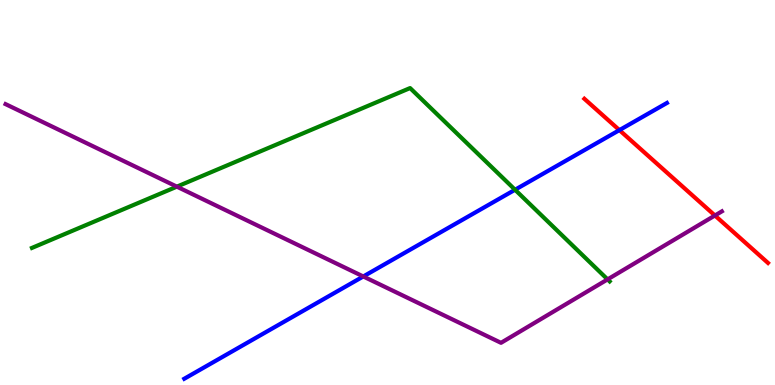[{'lines': ['blue', 'red'], 'intersections': [{'x': 7.99, 'y': 6.62}]}, {'lines': ['green', 'red'], 'intersections': []}, {'lines': ['purple', 'red'], 'intersections': [{'x': 9.22, 'y': 4.4}]}, {'lines': ['blue', 'green'], 'intersections': [{'x': 6.65, 'y': 5.07}]}, {'lines': ['blue', 'purple'], 'intersections': [{'x': 4.69, 'y': 2.82}]}, {'lines': ['green', 'purple'], 'intersections': [{'x': 2.28, 'y': 5.15}, {'x': 7.84, 'y': 2.74}]}]